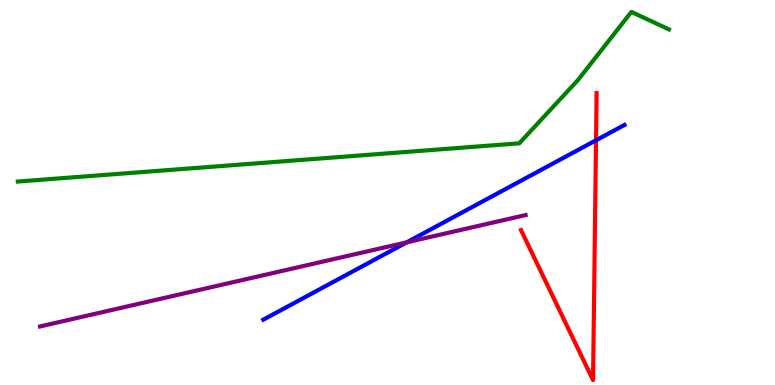[{'lines': ['blue', 'red'], 'intersections': [{'x': 7.69, 'y': 6.36}]}, {'lines': ['green', 'red'], 'intersections': []}, {'lines': ['purple', 'red'], 'intersections': []}, {'lines': ['blue', 'green'], 'intersections': []}, {'lines': ['blue', 'purple'], 'intersections': [{'x': 5.25, 'y': 3.71}]}, {'lines': ['green', 'purple'], 'intersections': []}]